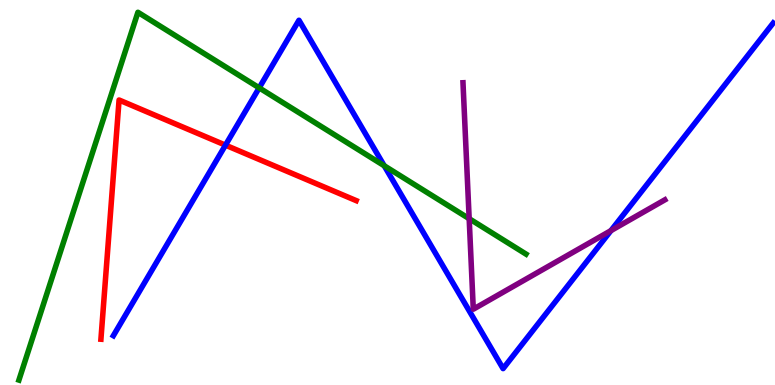[{'lines': ['blue', 'red'], 'intersections': [{'x': 2.91, 'y': 6.23}]}, {'lines': ['green', 'red'], 'intersections': []}, {'lines': ['purple', 'red'], 'intersections': []}, {'lines': ['blue', 'green'], 'intersections': [{'x': 3.34, 'y': 7.72}, {'x': 4.96, 'y': 5.69}]}, {'lines': ['blue', 'purple'], 'intersections': [{'x': 7.88, 'y': 4.01}]}, {'lines': ['green', 'purple'], 'intersections': [{'x': 6.05, 'y': 4.32}]}]